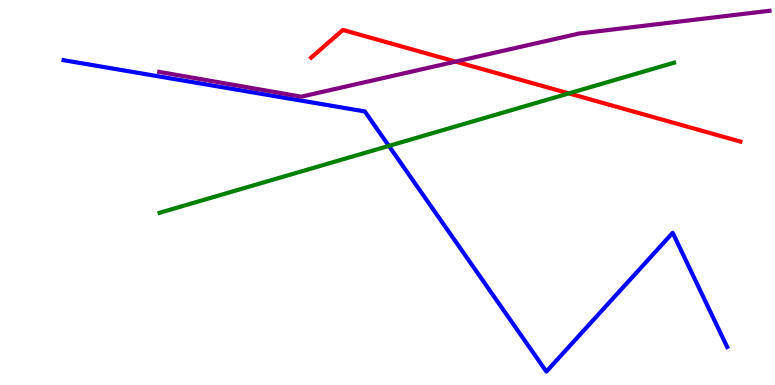[{'lines': ['blue', 'red'], 'intersections': []}, {'lines': ['green', 'red'], 'intersections': [{'x': 7.34, 'y': 7.57}]}, {'lines': ['purple', 'red'], 'intersections': [{'x': 5.88, 'y': 8.4}]}, {'lines': ['blue', 'green'], 'intersections': [{'x': 5.02, 'y': 6.21}]}, {'lines': ['blue', 'purple'], 'intersections': []}, {'lines': ['green', 'purple'], 'intersections': []}]